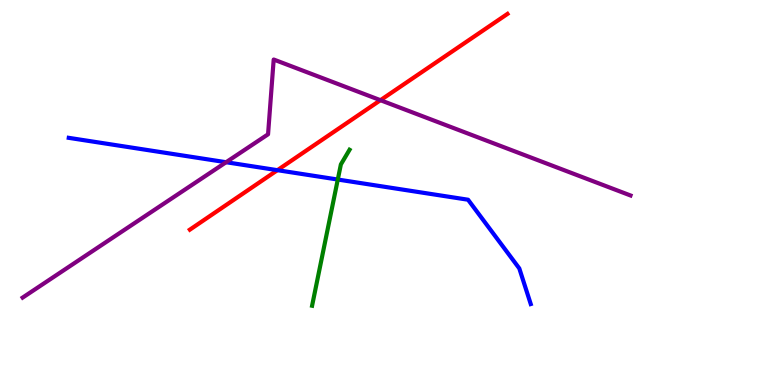[{'lines': ['blue', 'red'], 'intersections': [{'x': 3.58, 'y': 5.58}]}, {'lines': ['green', 'red'], 'intersections': []}, {'lines': ['purple', 'red'], 'intersections': [{'x': 4.91, 'y': 7.4}]}, {'lines': ['blue', 'green'], 'intersections': [{'x': 4.36, 'y': 5.34}]}, {'lines': ['blue', 'purple'], 'intersections': [{'x': 2.92, 'y': 5.79}]}, {'lines': ['green', 'purple'], 'intersections': []}]